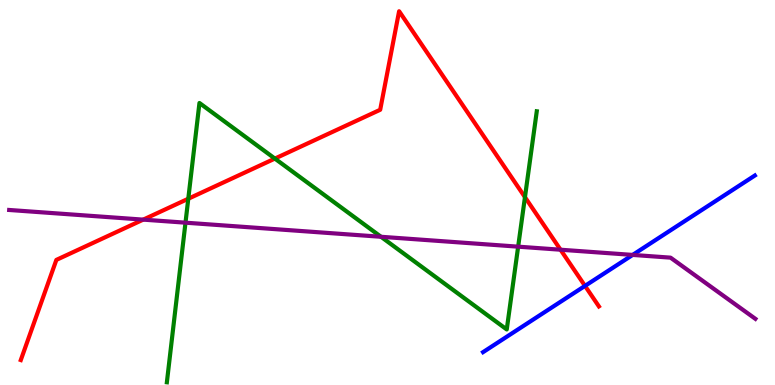[{'lines': ['blue', 'red'], 'intersections': [{'x': 7.55, 'y': 2.57}]}, {'lines': ['green', 'red'], 'intersections': [{'x': 2.43, 'y': 4.84}, {'x': 3.55, 'y': 5.88}, {'x': 6.77, 'y': 4.88}]}, {'lines': ['purple', 'red'], 'intersections': [{'x': 1.85, 'y': 4.3}, {'x': 7.23, 'y': 3.51}]}, {'lines': ['blue', 'green'], 'intersections': []}, {'lines': ['blue', 'purple'], 'intersections': [{'x': 8.16, 'y': 3.38}]}, {'lines': ['green', 'purple'], 'intersections': [{'x': 2.39, 'y': 4.22}, {'x': 4.92, 'y': 3.85}, {'x': 6.69, 'y': 3.59}]}]